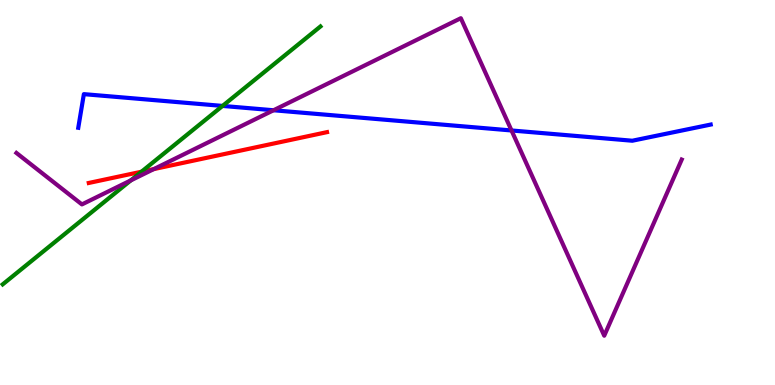[{'lines': ['blue', 'red'], 'intersections': []}, {'lines': ['green', 'red'], 'intersections': [{'x': 1.83, 'y': 5.54}]}, {'lines': ['purple', 'red'], 'intersections': [{'x': 1.98, 'y': 5.61}]}, {'lines': ['blue', 'green'], 'intersections': [{'x': 2.87, 'y': 7.25}]}, {'lines': ['blue', 'purple'], 'intersections': [{'x': 3.53, 'y': 7.14}, {'x': 6.6, 'y': 6.61}]}, {'lines': ['green', 'purple'], 'intersections': [{'x': 1.69, 'y': 5.31}]}]